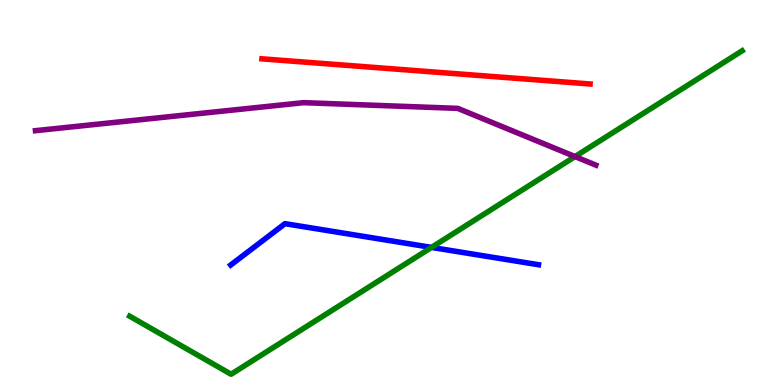[{'lines': ['blue', 'red'], 'intersections': []}, {'lines': ['green', 'red'], 'intersections': []}, {'lines': ['purple', 'red'], 'intersections': []}, {'lines': ['blue', 'green'], 'intersections': [{'x': 5.57, 'y': 3.57}]}, {'lines': ['blue', 'purple'], 'intersections': []}, {'lines': ['green', 'purple'], 'intersections': [{'x': 7.42, 'y': 5.93}]}]